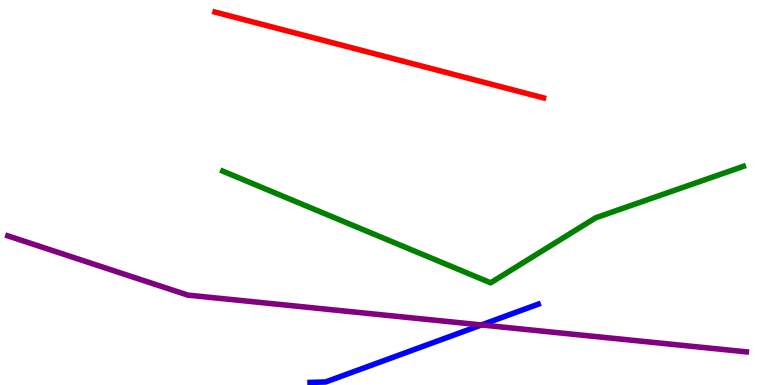[{'lines': ['blue', 'red'], 'intersections': []}, {'lines': ['green', 'red'], 'intersections': []}, {'lines': ['purple', 'red'], 'intersections': []}, {'lines': ['blue', 'green'], 'intersections': []}, {'lines': ['blue', 'purple'], 'intersections': [{'x': 6.21, 'y': 1.56}]}, {'lines': ['green', 'purple'], 'intersections': []}]